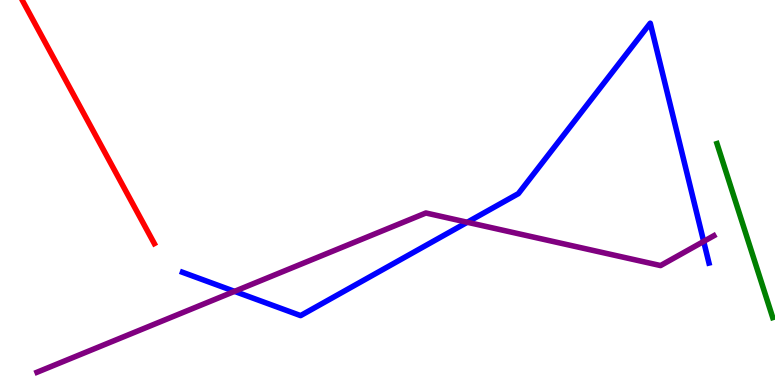[{'lines': ['blue', 'red'], 'intersections': []}, {'lines': ['green', 'red'], 'intersections': []}, {'lines': ['purple', 'red'], 'intersections': []}, {'lines': ['blue', 'green'], 'intersections': []}, {'lines': ['blue', 'purple'], 'intersections': [{'x': 3.03, 'y': 2.43}, {'x': 6.03, 'y': 4.23}, {'x': 9.08, 'y': 3.73}]}, {'lines': ['green', 'purple'], 'intersections': []}]